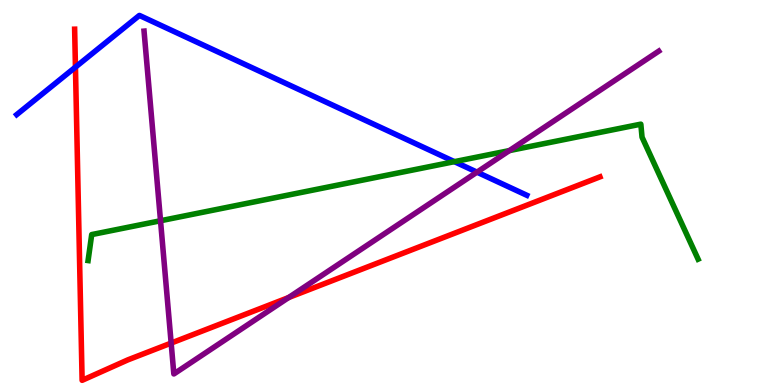[{'lines': ['blue', 'red'], 'intersections': [{'x': 0.973, 'y': 8.26}]}, {'lines': ['green', 'red'], 'intersections': []}, {'lines': ['purple', 'red'], 'intersections': [{'x': 2.21, 'y': 1.09}, {'x': 3.72, 'y': 2.27}]}, {'lines': ['blue', 'green'], 'intersections': [{'x': 5.86, 'y': 5.8}]}, {'lines': ['blue', 'purple'], 'intersections': [{'x': 6.15, 'y': 5.53}]}, {'lines': ['green', 'purple'], 'intersections': [{'x': 2.07, 'y': 4.27}, {'x': 6.57, 'y': 6.09}]}]